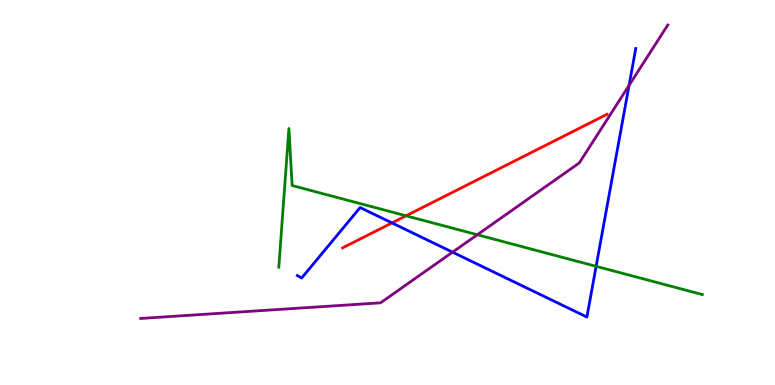[{'lines': ['blue', 'red'], 'intersections': [{'x': 5.06, 'y': 4.21}]}, {'lines': ['green', 'red'], 'intersections': [{'x': 5.24, 'y': 4.39}]}, {'lines': ['purple', 'red'], 'intersections': []}, {'lines': ['blue', 'green'], 'intersections': [{'x': 7.69, 'y': 3.08}]}, {'lines': ['blue', 'purple'], 'intersections': [{'x': 5.84, 'y': 3.45}, {'x': 8.12, 'y': 7.78}]}, {'lines': ['green', 'purple'], 'intersections': [{'x': 6.16, 'y': 3.9}]}]